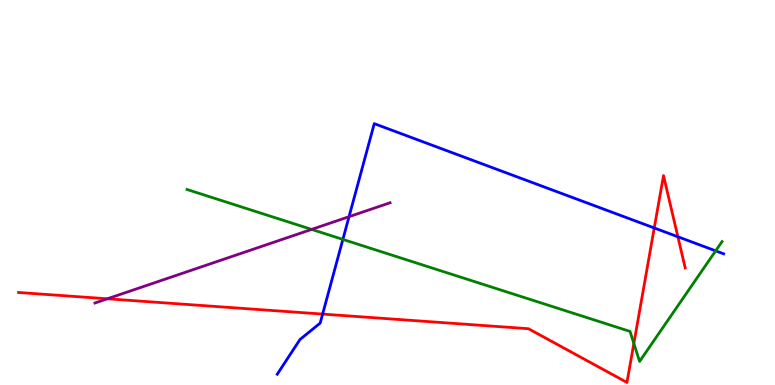[{'lines': ['blue', 'red'], 'intersections': [{'x': 4.16, 'y': 1.84}, {'x': 8.44, 'y': 4.08}, {'x': 8.75, 'y': 3.85}]}, {'lines': ['green', 'red'], 'intersections': [{'x': 8.18, 'y': 1.08}]}, {'lines': ['purple', 'red'], 'intersections': [{'x': 1.39, 'y': 2.24}]}, {'lines': ['blue', 'green'], 'intersections': [{'x': 4.42, 'y': 3.78}, {'x': 9.23, 'y': 3.48}]}, {'lines': ['blue', 'purple'], 'intersections': [{'x': 4.5, 'y': 4.37}]}, {'lines': ['green', 'purple'], 'intersections': [{'x': 4.02, 'y': 4.04}]}]